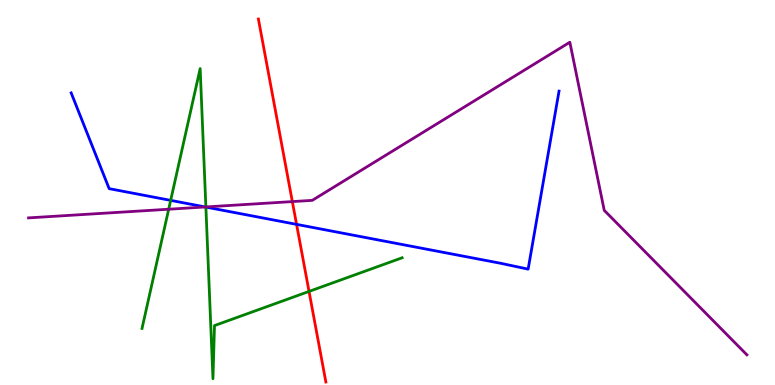[{'lines': ['blue', 'red'], 'intersections': [{'x': 3.83, 'y': 4.17}]}, {'lines': ['green', 'red'], 'intersections': [{'x': 3.99, 'y': 2.43}]}, {'lines': ['purple', 'red'], 'intersections': [{'x': 3.77, 'y': 4.76}]}, {'lines': ['blue', 'green'], 'intersections': [{'x': 2.2, 'y': 4.8}, {'x': 2.66, 'y': 4.62}]}, {'lines': ['blue', 'purple'], 'intersections': [{'x': 2.65, 'y': 4.62}]}, {'lines': ['green', 'purple'], 'intersections': [{'x': 2.18, 'y': 4.57}, {'x': 2.66, 'y': 4.63}]}]